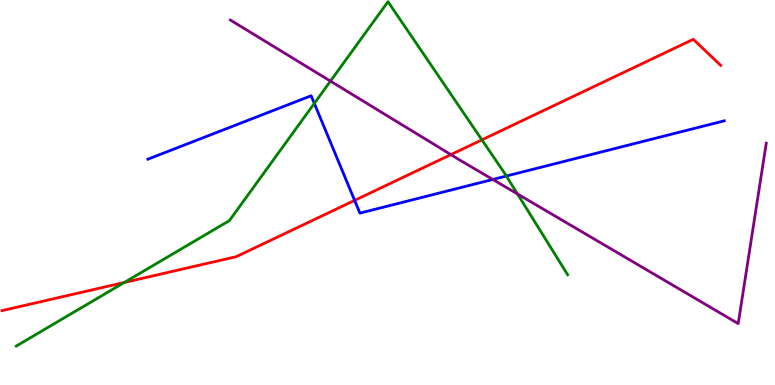[{'lines': ['blue', 'red'], 'intersections': [{'x': 4.58, 'y': 4.8}]}, {'lines': ['green', 'red'], 'intersections': [{'x': 1.6, 'y': 2.66}, {'x': 6.22, 'y': 6.37}]}, {'lines': ['purple', 'red'], 'intersections': [{'x': 5.82, 'y': 5.98}]}, {'lines': ['blue', 'green'], 'intersections': [{'x': 4.06, 'y': 7.31}, {'x': 6.53, 'y': 5.43}]}, {'lines': ['blue', 'purple'], 'intersections': [{'x': 6.36, 'y': 5.34}]}, {'lines': ['green', 'purple'], 'intersections': [{'x': 4.26, 'y': 7.89}, {'x': 6.68, 'y': 4.96}]}]